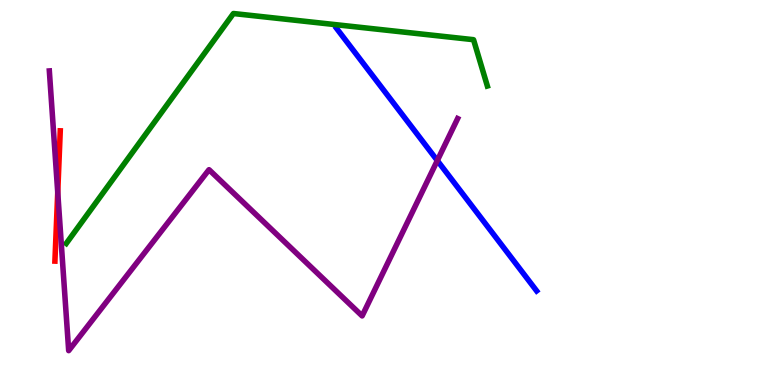[{'lines': ['blue', 'red'], 'intersections': []}, {'lines': ['green', 'red'], 'intersections': []}, {'lines': ['purple', 'red'], 'intersections': [{'x': 0.745, 'y': 5.0}]}, {'lines': ['blue', 'green'], 'intersections': []}, {'lines': ['blue', 'purple'], 'intersections': [{'x': 5.64, 'y': 5.83}]}, {'lines': ['green', 'purple'], 'intersections': []}]